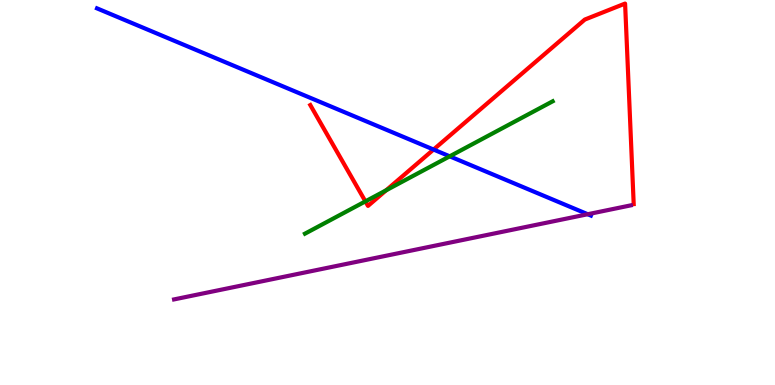[{'lines': ['blue', 'red'], 'intersections': [{'x': 5.59, 'y': 6.12}]}, {'lines': ['green', 'red'], 'intersections': [{'x': 4.71, 'y': 4.77}, {'x': 4.98, 'y': 5.06}]}, {'lines': ['purple', 'red'], 'intersections': []}, {'lines': ['blue', 'green'], 'intersections': [{'x': 5.8, 'y': 5.94}]}, {'lines': ['blue', 'purple'], 'intersections': [{'x': 7.58, 'y': 4.44}]}, {'lines': ['green', 'purple'], 'intersections': []}]